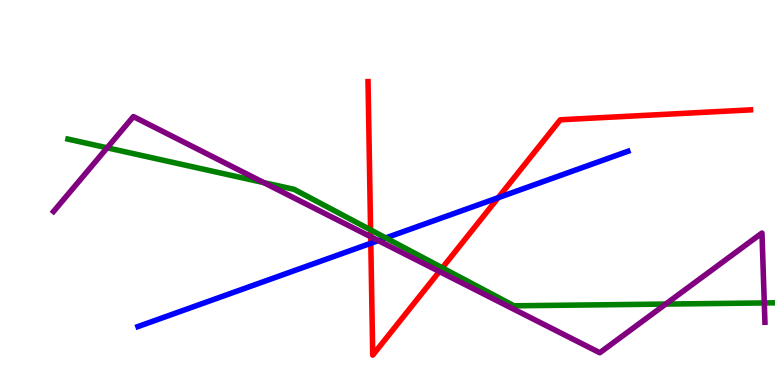[{'lines': ['blue', 'red'], 'intersections': [{'x': 4.78, 'y': 3.68}, {'x': 6.43, 'y': 4.87}]}, {'lines': ['green', 'red'], 'intersections': [{'x': 4.78, 'y': 4.03}, {'x': 5.71, 'y': 3.04}]}, {'lines': ['purple', 'red'], 'intersections': [{'x': 4.78, 'y': 3.85}, {'x': 5.67, 'y': 2.95}]}, {'lines': ['blue', 'green'], 'intersections': [{'x': 4.98, 'y': 3.82}]}, {'lines': ['blue', 'purple'], 'intersections': [{'x': 4.88, 'y': 3.75}]}, {'lines': ['green', 'purple'], 'intersections': [{'x': 1.38, 'y': 6.16}, {'x': 3.4, 'y': 5.26}, {'x': 8.59, 'y': 2.1}, {'x': 9.86, 'y': 2.13}]}]